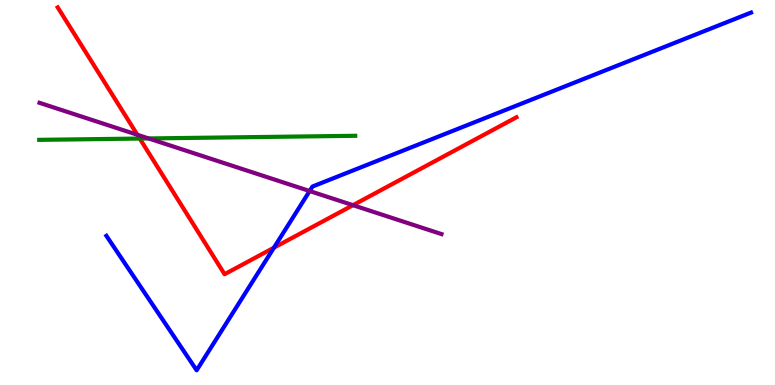[{'lines': ['blue', 'red'], 'intersections': [{'x': 3.53, 'y': 3.57}]}, {'lines': ['green', 'red'], 'intersections': [{'x': 1.8, 'y': 6.4}]}, {'lines': ['purple', 'red'], 'intersections': [{'x': 1.77, 'y': 6.5}, {'x': 4.55, 'y': 4.67}]}, {'lines': ['blue', 'green'], 'intersections': []}, {'lines': ['blue', 'purple'], 'intersections': [{'x': 4.0, 'y': 5.04}]}, {'lines': ['green', 'purple'], 'intersections': [{'x': 1.92, 'y': 6.4}]}]